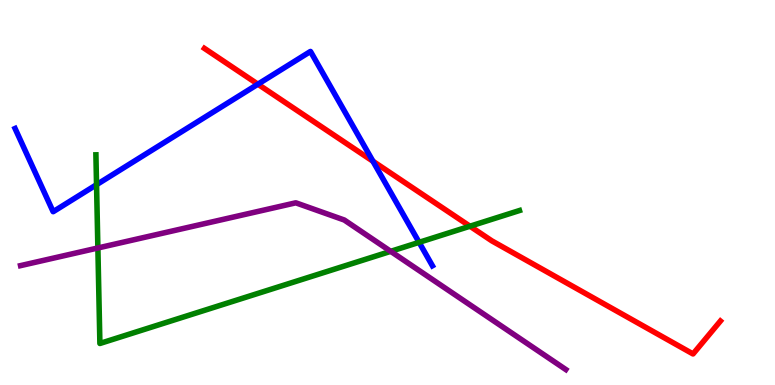[{'lines': ['blue', 'red'], 'intersections': [{'x': 3.33, 'y': 7.81}, {'x': 4.81, 'y': 5.81}]}, {'lines': ['green', 'red'], 'intersections': [{'x': 6.06, 'y': 4.12}]}, {'lines': ['purple', 'red'], 'intersections': []}, {'lines': ['blue', 'green'], 'intersections': [{'x': 1.25, 'y': 5.2}, {'x': 5.41, 'y': 3.71}]}, {'lines': ['blue', 'purple'], 'intersections': []}, {'lines': ['green', 'purple'], 'intersections': [{'x': 1.26, 'y': 3.56}, {'x': 5.04, 'y': 3.47}]}]